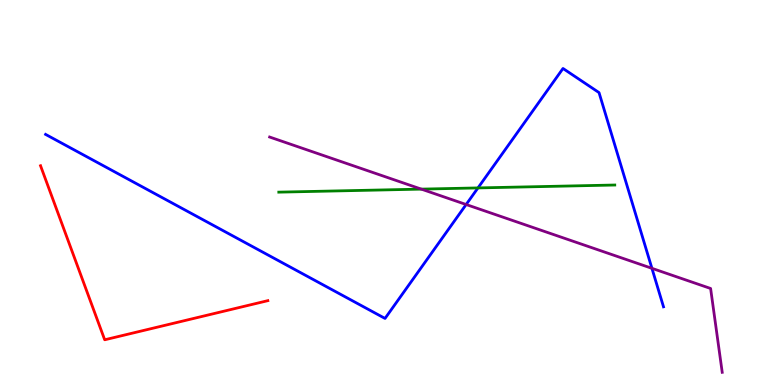[{'lines': ['blue', 'red'], 'intersections': []}, {'lines': ['green', 'red'], 'intersections': []}, {'lines': ['purple', 'red'], 'intersections': []}, {'lines': ['blue', 'green'], 'intersections': [{'x': 6.17, 'y': 5.12}]}, {'lines': ['blue', 'purple'], 'intersections': [{'x': 6.01, 'y': 4.69}, {'x': 8.41, 'y': 3.03}]}, {'lines': ['green', 'purple'], 'intersections': [{'x': 5.44, 'y': 5.09}]}]